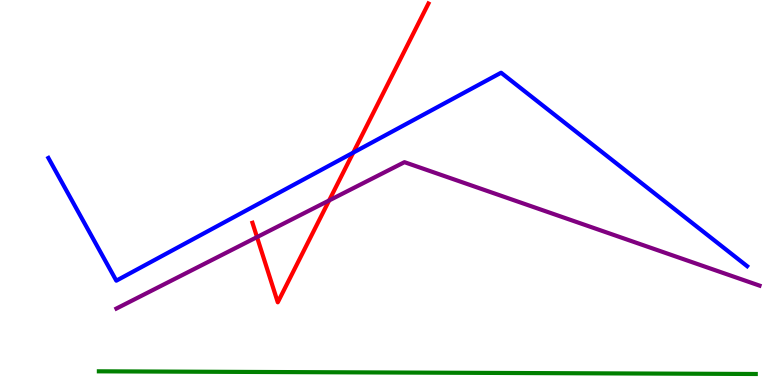[{'lines': ['blue', 'red'], 'intersections': [{'x': 4.56, 'y': 6.04}]}, {'lines': ['green', 'red'], 'intersections': []}, {'lines': ['purple', 'red'], 'intersections': [{'x': 3.32, 'y': 3.84}, {'x': 4.25, 'y': 4.79}]}, {'lines': ['blue', 'green'], 'intersections': []}, {'lines': ['blue', 'purple'], 'intersections': []}, {'lines': ['green', 'purple'], 'intersections': []}]